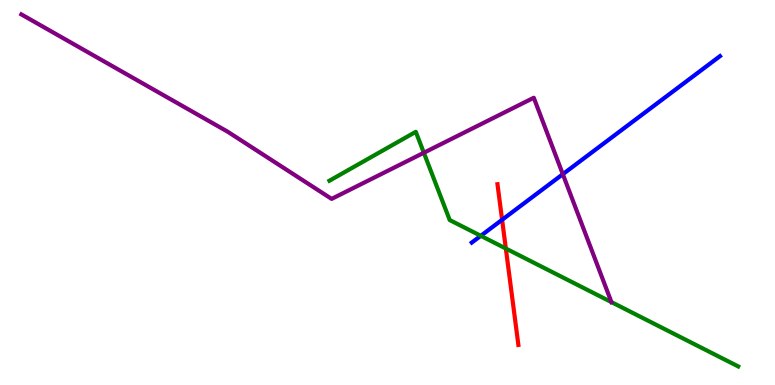[{'lines': ['blue', 'red'], 'intersections': [{'x': 6.48, 'y': 4.29}]}, {'lines': ['green', 'red'], 'intersections': [{'x': 6.53, 'y': 3.54}]}, {'lines': ['purple', 'red'], 'intersections': []}, {'lines': ['blue', 'green'], 'intersections': [{'x': 6.2, 'y': 3.88}]}, {'lines': ['blue', 'purple'], 'intersections': [{'x': 7.26, 'y': 5.48}]}, {'lines': ['green', 'purple'], 'intersections': [{'x': 5.47, 'y': 6.03}, {'x': 7.89, 'y': 2.15}]}]